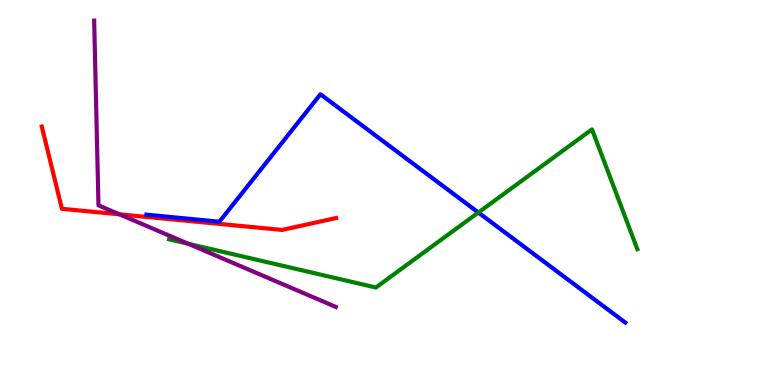[{'lines': ['blue', 'red'], 'intersections': []}, {'lines': ['green', 'red'], 'intersections': []}, {'lines': ['purple', 'red'], 'intersections': [{'x': 1.54, 'y': 4.43}]}, {'lines': ['blue', 'green'], 'intersections': [{'x': 6.17, 'y': 4.48}]}, {'lines': ['blue', 'purple'], 'intersections': []}, {'lines': ['green', 'purple'], 'intersections': [{'x': 2.43, 'y': 3.67}]}]